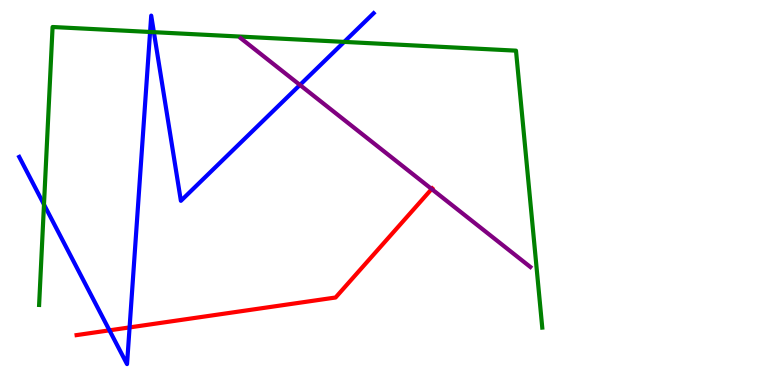[{'lines': ['blue', 'red'], 'intersections': [{'x': 1.41, 'y': 1.42}, {'x': 1.67, 'y': 1.5}]}, {'lines': ['green', 'red'], 'intersections': []}, {'lines': ['purple', 'red'], 'intersections': [{'x': 5.57, 'y': 5.09}]}, {'lines': ['blue', 'green'], 'intersections': [{'x': 0.567, 'y': 4.69}, {'x': 1.94, 'y': 9.17}, {'x': 1.99, 'y': 9.16}, {'x': 4.44, 'y': 8.91}]}, {'lines': ['blue', 'purple'], 'intersections': [{'x': 3.87, 'y': 7.79}]}, {'lines': ['green', 'purple'], 'intersections': []}]